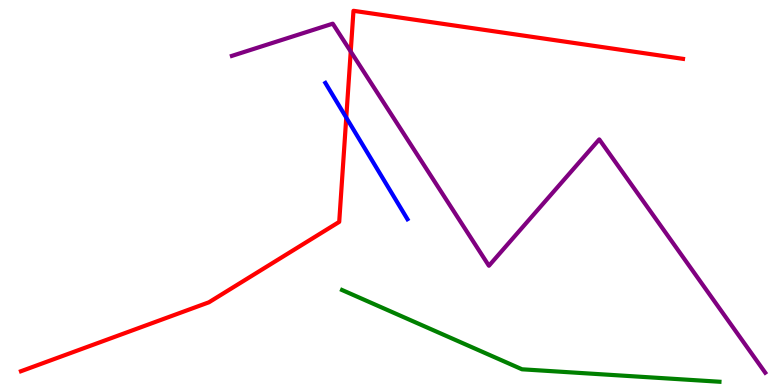[{'lines': ['blue', 'red'], 'intersections': [{'x': 4.47, 'y': 6.95}]}, {'lines': ['green', 'red'], 'intersections': []}, {'lines': ['purple', 'red'], 'intersections': [{'x': 4.53, 'y': 8.66}]}, {'lines': ['blue', 'green'], 'intersections': []}, {'lines': ['blue', 'purple'], 'intersections': []}, {'lines': ['green', 'purple'], 'intersections': []}]